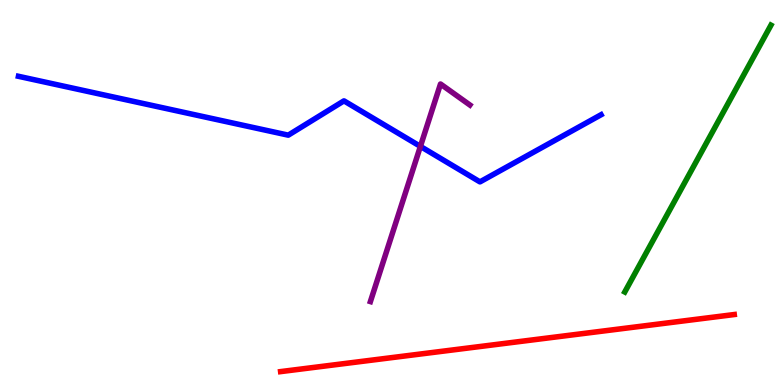[{'lines': ['blue', 'red'], 'intersections': []}, {'lines': ['green', 'red'], 'intersections': []}, {'lines': ['purple', 'red'], 'intersections': []}, {'lines': ['blue', 'green'], 'intersections': []}, {'lines': ['blue', 'purple'], 'intersections': [{'x': 5.42, 'y': 6.2}]}, {'lines': ['green', 'purple'], 'intersections': []}]